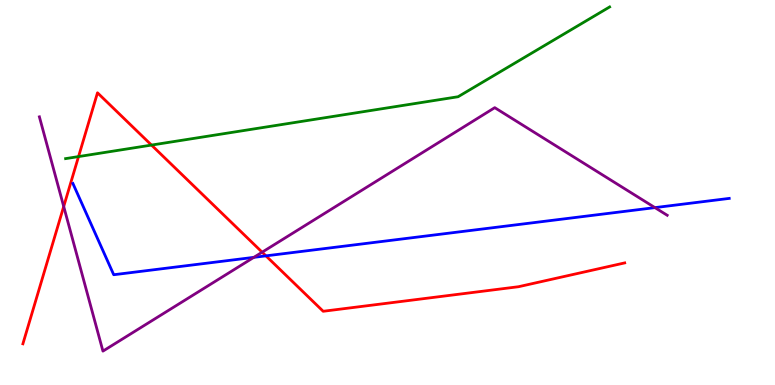[{'lines': ['blue', 'red'], 'intersections': [{'x': 3.43, 'y': 3.35}]}, {'lines': ['green', 'red'], 'intersections': [{'x': 1.01, 'y': 5.93}, {'x': 1.95, 'y': 6.23}]}, {'lines': ['purple', 'red'], 'intersections': [{'x': 0.822, 'y': 4.64}, {'x': 3.38, 'y': 3.45}]}, {'lines': ['blue', 'green'], 'intersections': []}, {'lines': ['blue', 'purple'], 'intersections': [{'x': 3.28, 'y': 3.32}, {'x': 8.45, 'y': 4.61}]}, {'lines': ['green', 'purple'], 'intersections': []}]